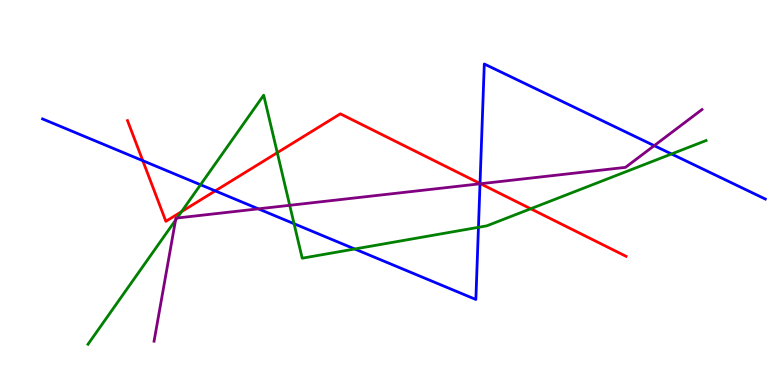[{'lines': ['blue', 'red'], 'intersections': [{'x': 1.84, 'y': 5.83}, {'x': 2.78, 'y': 5.04}, {'x': 6.19, 'y': 5.23}]}, {'lines': ['green', 'red'], 'intersections': [{'x': 2.34, 'y': 4.5}, {'x': 3.58, 'y': 6.03}, {'x': 6.85, 'y': 4.58}]}, {'lines': ['purple', 'red'], 'intersections': [{'x': 6.2, 'y': 5.23}]}, {'lines': ['blue', 'green'], 'intersections': [{'x': 2.59, 'y': 5.2}, {'x': 3.79, 'y': 4.19}, {'x': 4.58, 'y': 3.53}, {'x': 6.17, 'y': 4.1}, {'x': 8.66, 'y': 6.0}]}, {'lines': ['blue', 'purple'], 'intersections': [{'x': 3.33, 'y': 4.58}, {'x': 6.19, 'y': 5.23}, {'x': 8.44, 'y': 6.22}]}, {'lines': ['green', 'purple'], 'intersections': [{'x': 2.27, 'y': 4.28}, {'x': 2.28, 'y': 4.34}, {'x': 3.74, 'y': 4.67}]}]